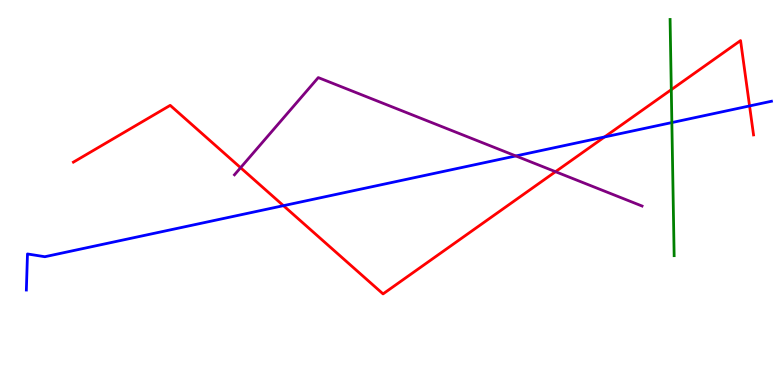[{'lines': ['blue', 'red'], 'intersections': [{'x': 3.66, 'y': 4.66}, {'x': 7.8, 'y': 6.44}, {'x': 9.67, 'y': 7.25}]}, {'lines': ['green', 'red'], 'intersections': [{'x': 8.66, 'y': 7.67}]}, {'lines': ['purple', 'red'], 'intersections': [{'x': 3.1, 'y': 5.64}, {'x': 7.17, 'y': 5.54}]}, {'lines': ['blue', 'green'], 'intersections': [{'x': 8.67, 'y': 6.82}]}, {'lines': ['blue', 'purple'], 'intersections': [{'x': 6.66, 'y': 5.95}]}, {'lines': ['green', 'purple'], 'intersections': []}]